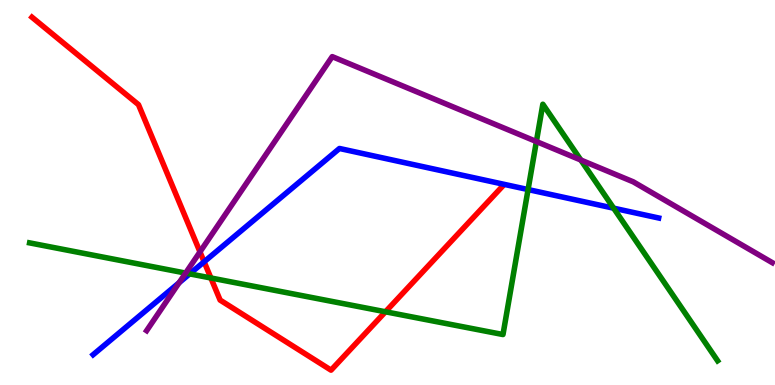[{'lines': ['blue', 'red'], 'intersections': [{'x': 2.63, 'y': 3.2}]}, {'lines': ['green', 'red'], 'intersections': [{'x': 2.72, 'y': 2.78}, {'x': 4.97, 'y': 1.9}]}, {'lines': ['purple', 'red'], 'intersections': [{'x': 2.58, 'y': 3.46}]}, {'lines': ['blue', 'green'], 'intersections': [{'x': 2.45, 'y': 2.89}, {'x': 6.81, 'y': 5.08}, {'x': 7.92, 'y': 4.59}]}, {'lines': ['blue', 'purple'], 'intersections': [{'x': 2.31, 'y': 2.66}]}, {'lines': ['green', 'purple'], 'intersections': [{'x': 2.4, 'y': 2.91}, {'x': 6.92, 'y': 6.32}, {'x': 7.49, 'y': 5.84}]}]